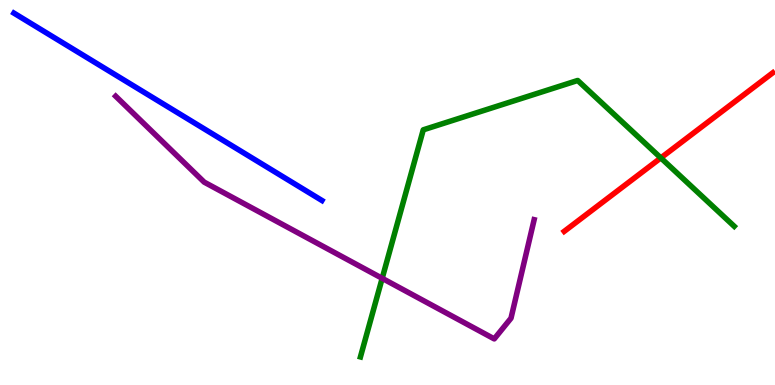[{'lines': ['blue', 'red'], 'intersections': []}, {'lines': ['green', 'red'], 'intersections': [{'x': 8.53, 'y': 5.9}]}, {'lines': ['purple', 'red'], 'intersections': []}, {'lines': ['blue', 'green'], 'intersections': []}, {'lines': ['blue', 'purple'], 'intersections': []}, {'lines': ['green', 'purple'], 'intersections': [{'x': 4.93, 'y': 2.77}]}]